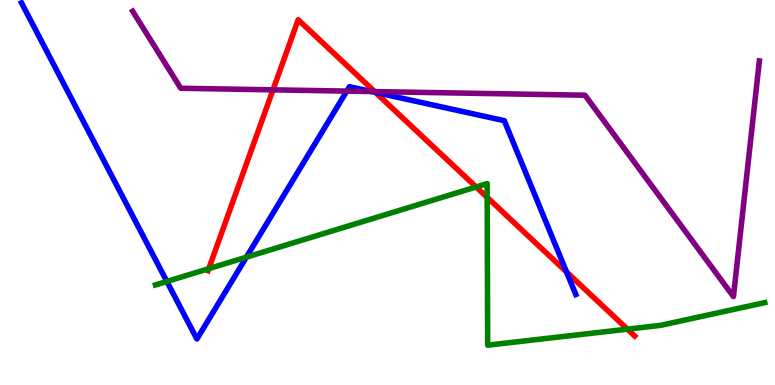[{'lines': ['blue', 'red'], 'intersections': [{'x': 4.85, 'y': 7.6}, {'x': 7.31, 'y': 2.94}]}, {'lines': ['green', 'red'], 'intersections': [{'x': 2.69, 'y': 3.02}, {'x': 6.14, 'y': 5.14}, {'x': 6.29, 'y': 4.87}, {'x': 8.1, 'y': 1.45}]}, {'lines': ['purple', 'red'], 'intersections': [{'x': 3.52, 'y': 7.67}, {'x': 4.83, 'y': 7.62}]}, {'lines': ['blue', 'green'], 'intersections': [{'x': 2.15, 'y': 2.69}, {'x': 3.18, 'y': 3.32}]}, {'lines': ['blue', 'purple'], 'intersections': [{'x': 4.47, 'y': 7.63}, {'x': 4.79, 'y': 7.62}]}, {'lines': ['green', 'purple'], 'intersections': []}]